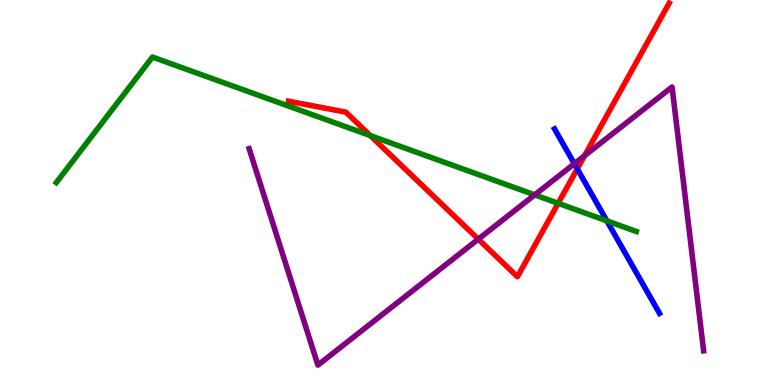[{'lines': ['blue', 'red'], 'intersections': [{'x': 7.45, 'y': 5.61}]}, {'lines': ['green', 'red'], 'intersections': [{'x': 4.78, 'y': 6.48}, {'x': 7.2, 'y': 4.72}]}, {'lines': ['purple', 'red'], 'intersections': [{'x': 6.17, 'y': 3.79}, {'x': 7.54, 'y': 5.96}]}, {'lines': ['blue', 'green'], 'intersections': [{'x': 7.83, 'y': 4.26}]}, {'lines': ['blue', 'purple'], 'intersections': [{'x': 7.41, 'y': 5.75}]}, {'lines': ['green', 'purple'], 'intersections': [{'x': 6.9, 'y': 4.94}]}]